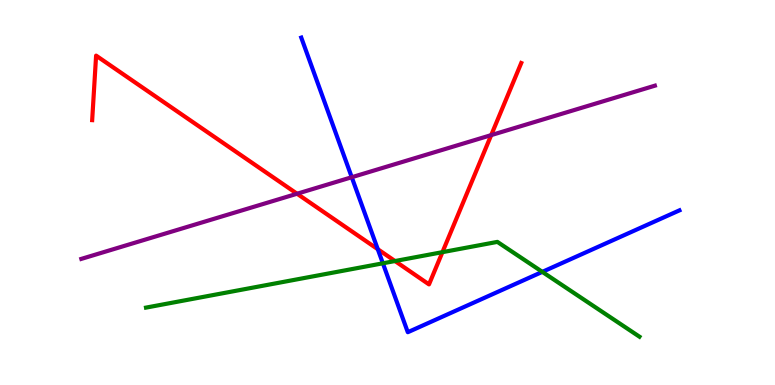[{'lines': ['blue', 'red'], 'intersections': [{'x': 4.87, 'y': 3.53}]}, {'lines': ['green', 'red'], 'intersections': [{'x': 5.1, 'y': 3.22}, {'x': 5.71, 'y': 3.45}]}, {'lines': ['purple', 'red'], 'intersections': [{'x': 3.83, 'y': 4.97}, {'x': 6.34, 'y': 6.49}]}, {'lines': ['blue', 'green'], 'intersections': [{'x': 4.94, 'y': 3.16}, {'x': 7.0, 'y': 2.94}]}, {'lines': ['blue', 'purple'], 'intersections': [{'x': 4.54, 'y': 5.4}]}, {'lines': ['green', 'purple'], 'intersections': []}]